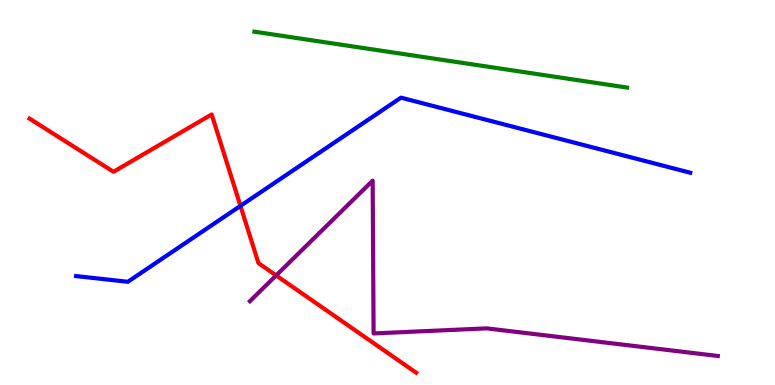[{'lines': ['blue', 'red'], 'intersections': [{'x': 3.1, 'y': 4.65}]}, {'lines': ['green', 'red'], 'intersections': []}, {'lines': ['purple', 'red'], 'intersections': [{'x': 3.56, 'y': 2.85}]}, {'lines': ['blue', 'green'], 'intersections': []}, {'lines': ['blue', 'purple'], 'intersections': []}, {'lines': ['green', 'purple'], 'intersections': []}]